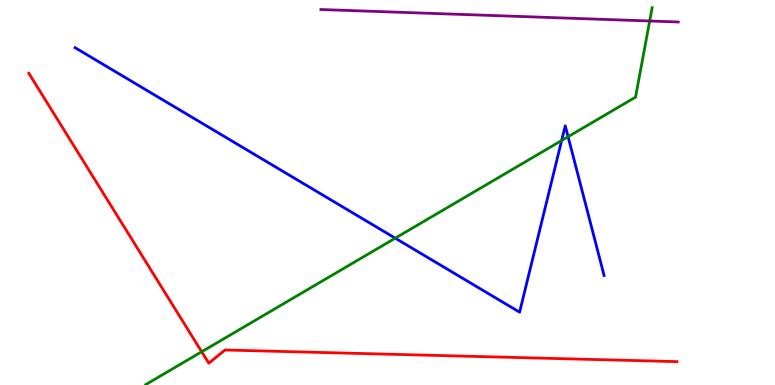[{'lines': ['blue', 'red'], 'intersections': []}, {'lines': ['green', 'red'], 'intersections': [{'x': 2.6, 'y': 0.863}]}, {'lines': ['purple', 'red'], 'intersections': []}, {'lines': ['blue', 'green'], 'intersections': [{'x': 5.1, 'y': 3.81}, {'x': 7.25, 'y': 6.35}, {'x': 7.33, 'y': 6.45}]}, {'lines': ['blue', 'purple'], 'intersections': []}, {'lines': ['green', 'purple'], 'intersections': [{'x': 8.38, 'y': 9.45}]}]